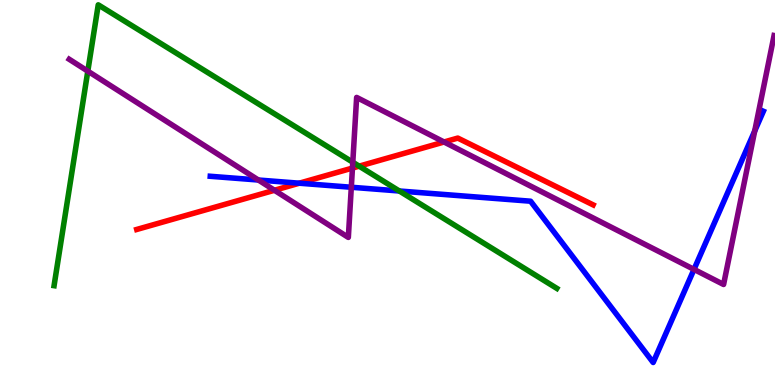[{'lines': ['blue', 'red'], 'intersections': [{'x': 3.86, 'y': 5.24}]}, {'lines': ['green', 'red'], 'intersections': [{'x': 4.63, 'y': 5.68}]}, {'lines': ['purple', 'red'], 'intersections': [{'x': 3.54, 'y': 5.06}, {'x': 4.55, 'y': 5.63}, {'x': 5.73, 'y': 6.31}]}, {'lines': ['blue', 'green'], 'intersections': [{'x': 5.15, 'y': 5.04}]}, {'lines': ['blue', 'purple'], 'intersections': [{'x': 3.33, 'y': 5.32}, {'x': 4.53, 'y': 5.14}, {'x': 8.95, 'y': 3.0}, {'x': 9.74, 'y': 6.6}]}, {'lines': ['green', 'purple'], 'intersections': [{'x': 1.13, 'y': 8.15}, {'x': 4.55, 'y': 5.79}]}]